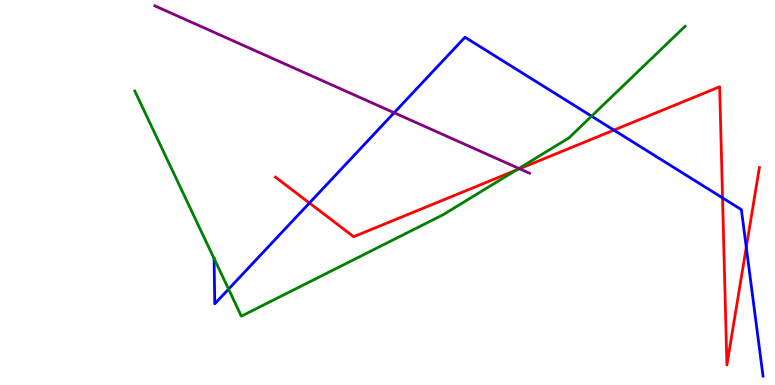[{'lines': ['blue', 'red'], 'intersections': [{'x': 3.99, 'y': 4.73}, {'x': 7.92, 'y': 6.62}, {'x': 9.32, 'y': 4.86}, {'x': 9.63, 'y': 3.58}]}, {'lines': ['green', 'red'], 'intersections': [{'x': 6.66, 'y': 5.58}]}, {'lines': ['purple', 'red'], 'intersections': [{'x': 6.7, 'y': 5.62}]}, {'lines': ['blue', 'green'], 'intersections': [{'x': 2.76, 'y': 3.29}, {'x': 2.95, 'y': 2.49}, {'x': 7.63, 'y': 6.98}]}, {'lines': ['blue', 'purple'], 'intersections': [{'x': 5.09, 'y': 7.07}]}, {'lines': ['green', 'purple'], 'intersections': [{'x': 6.7, 'y': 5.62}]}]